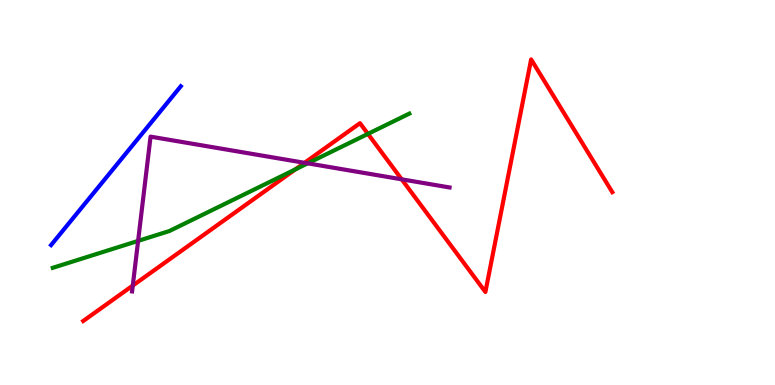[{'lines': ['blue', 'red'], 'intersections': []}, {'lines': ['green', 'red'], 'intersections': [{'x': 3.81, 'y': 5.6}, {'x': 4.75, 'y': 6.52}]}, {'lines': ['purple', 'red'], 'intersections': [{'x': 1.71, 'y': 2.58}, {'x': 3.93, 'y': 5.77}, {'x': 5.18, 'y': 5.34}]}, {'lines': ['blue', 'green'], 'intersections': []}, {'lines': ['blue', 'purple'], 'intersections': []}, {'lines': ['green', 'purple'], 'intersections': [{'x': 1.78, 'y': 3.74}, {'x': 3.97, 'y': 5.76}]}]